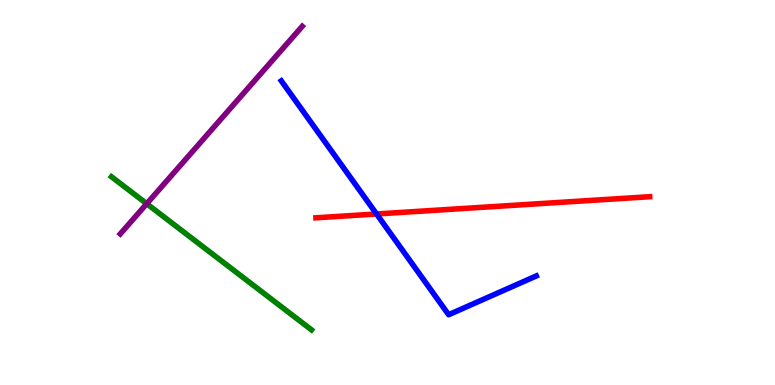[{'lines': ['blue', 'red'], 'intersections': [{'x': 4.86, 'y': 4.44}]}, {'lines': ['green', 'red'], 'intersections': []}, {'lines': ['purple', 'red'], 'intersections': []}, {'lines': ['blue', 'green'], 'intersections': []}, {'lines': ['blue', 'purple'], 'intersections': []}, {'lines': ['green', 'purple'], 'intersections': [{'x': 1.89, 'y': 4.71}]}]